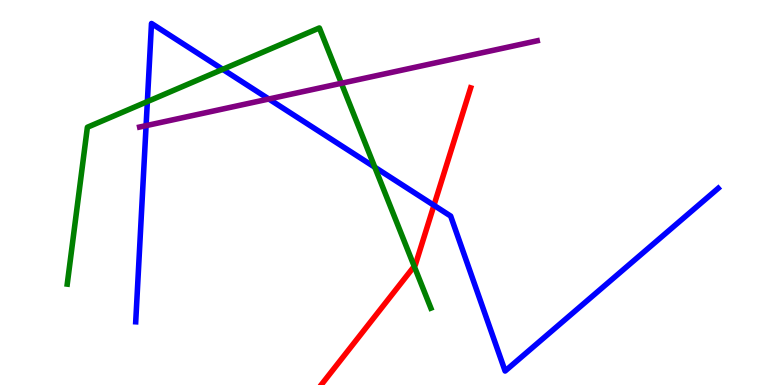[{'lines': ['blue', 'red'], 'intersections': [{'x': 5.6, 'y': 4.67}]}, {'lines': ['green', 'red'], 'intersections': [{'x': 5.34, 'y': 3.08}]}, {'lines': ['purple', 'red'], 'intersections': []}, {'lines': ['blue', 'green'], 'intersections': [{'x': 1.9, 'y': 7.36}, {'x': 2.87, 'y': 8.2}, {'x': 4.84, 'y': 5.66}]}, {'lines': ['blue', 'purple'], 'intersections': [{'x': 1.89, 'y': 6.74}, {'x': 3.47, 'y': 7.43}]}, {'lines': ['green', 'purple'], 'intersections': [{'x': 4.4, 'y': 7.84}]}]